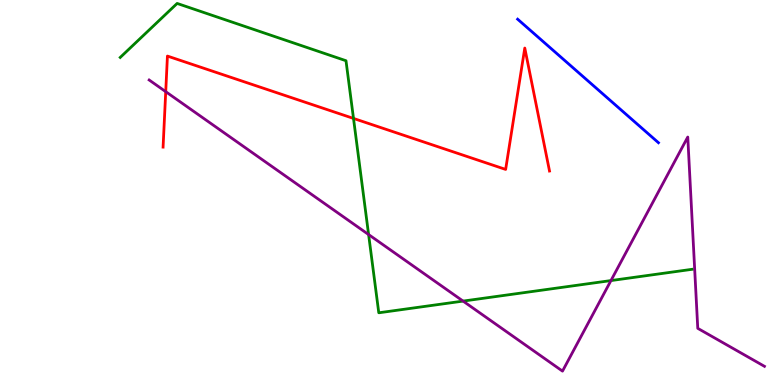[{'lines': ['blue', 'red'], 'intersections': []}, {'lines': ['green', 'red'], 'intersections': [{'x': 4.56, 'y': 6.92}]}, {'lines': ['purple', 'red'], 'intersections': [{'x': 2.14, 'y': 7.62}]}, {'lines': ['blue', 'green'], 'intersections': []}, {'lines': ['blue', 'purple'], 'intersections': []}, {'lines': ['green', 'purple'], 'intersections': [{'x': 4.76, 'y': 3.91}, {'x': 5.98, 'y': 2.18}, {'x': 7.88, 'y': 2.71}]}]